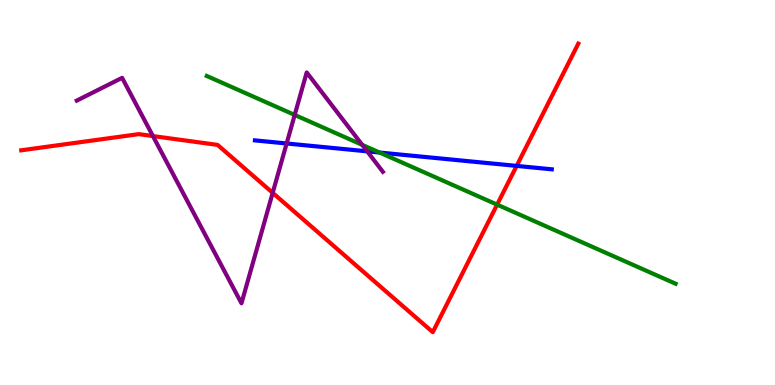[{'lines': ['blue', 'red'], 'intersections': [{'x': 6.67, 'y': 5.69}]}, {'lines': ['green', 'red'], 'intersections': [{'x': 6.41, 'y': 4.69}]}, {'lines': ['purple', 'red'], 'intersections': [{'x': 1.97, 'y': 6.47}, {'x': 3.52, 'y': 4.99}]}, {'lines': ['blue', 'green'], 'intersections': [{'x': 4.9, 'y': 6.04}]}, {'lines': ['blue', 'purple'], 'intersections': [{'x': 3.7, 'y': 6.27}, {'x': 4.74, 'y': 6.07}]}, {'lines': ['green', 'purple'], 'intersections': [{'x': 3.8, 'y': 7.01}, {'x': 4.67, 'y': 6.24}]}]